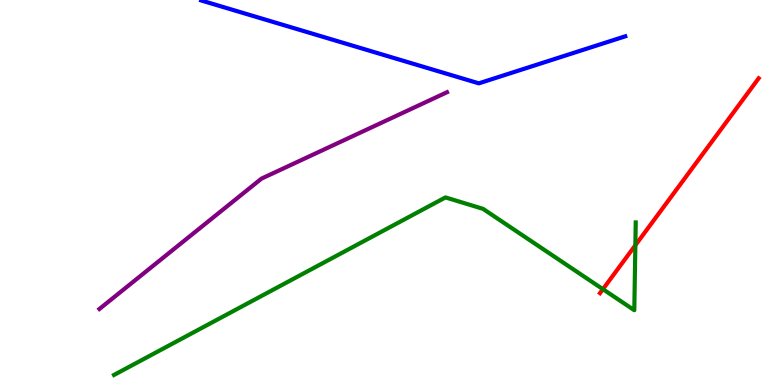[{'lines': ['blue', 'red'], 'intersections': []}, {'lines': ['green', 'red'], 'intersections': [{'x': 7.78, 'y': 2.49}, {'x': 8.2, 'y': 3.63}]}, {'lines': ['purple', 'red'], 'intersections': []}, {'lines': ['blue', 'green'], 'intersections': []}, {'lines': ['blue', 'purple'], 'intersections': []}, {'lines': ['green', 'purple'], 'intersections': []}]